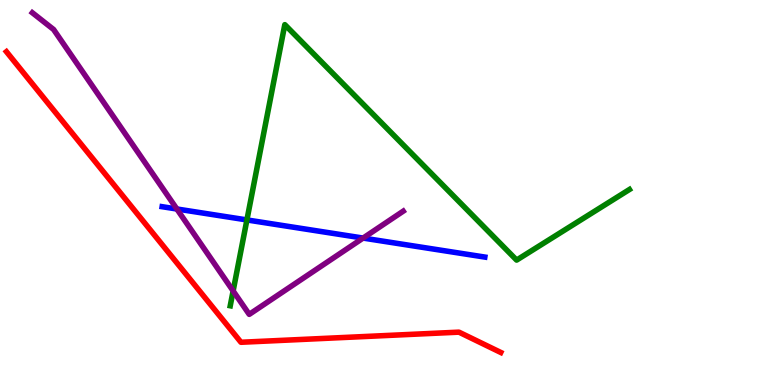[{'lines': ['blue', 'red'], 'intersections': []}, {'lines': ['green', 'red'], 'intersections': []}, {'lines': ['purple', 'red'], 'intersections': []}, {'lines': ['blue', 'green'], 'intersections': [{'x': 3.19, 'y': 4.29}]}, {'lines': ['blue', 'purple'], 'intersections': [{'x': 2.28, 'y': 4.57}, {'x': 4.69, 'y': 3.82}]}, {'lines': ['green', 'purple'], 'intersections': [{'x': 3.01, 'y': 2.44}]}]